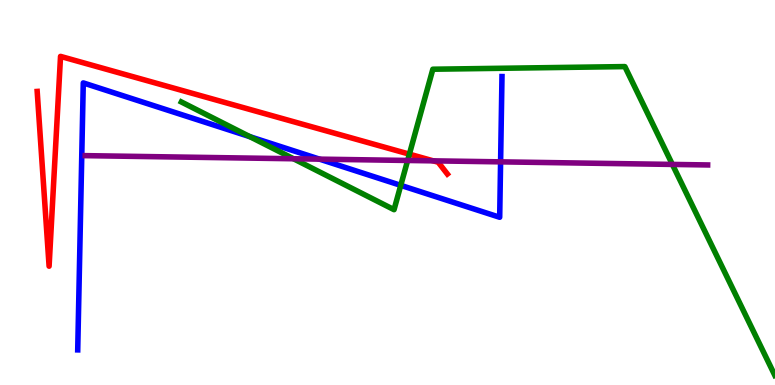[{'lines': ['blue', 'red'], 'intersections': []}, {'lines': ['green', 'red'], 'intersections': [{'x': 5.28, 'y': 6.0}]}, {'lines': ['purple', 'red'], 'intersections': [{'x': 5.59, 'y': 5.82}]}, {'lines': ['blue', 'green'], 'intersections': [{'x': 3.22, 'y': 6.45}, {'x': 5.17, 'y': 5.19}]}, {'lines': ['blue', 'purple'], 'intersections': [{'x': 4.12, 'y': 5.87}, {'x': 6.46, 'y': 5.8}]}, {'lines': ['green', 'purple'], 'intersections': [{'x': 3.79, 'y': 5.88}, {'x': 5.26, 'y': 5.83}, {'x': 8.68, 'y': 5.73}]}]